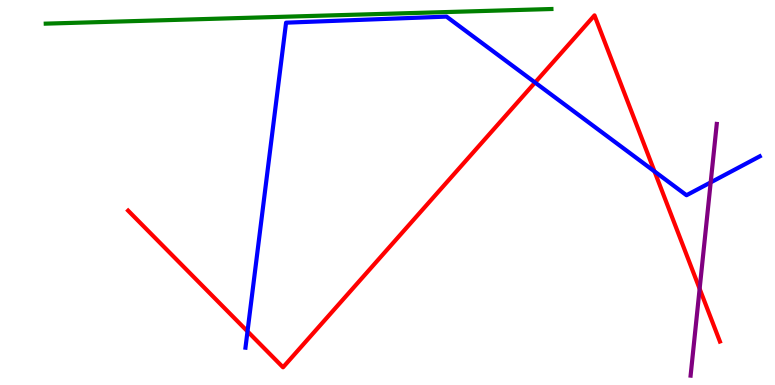[{'lines': ['blue', 'red'], 'intersections': [{'x': 3.19, 'y': 1.39}, {'x': 6.9, 'y': 7.86}, {'x': 8.45, 'y': 5.55}]}, {'lines': ['green', 'red'], 'intersections': []}, {'lines': ['purple', 'red'], 'intersections': [{'x': 9.03, 'y': 2.5}]}, {'lines': ['blue', 'green'], 'intersections': []}, {'lines': ['blue', 'purple'], 'intersections': [{'x': 9.17, 'y': 5.26}]}, {'lines': ['green', 'purple'], 'intersections': []}]